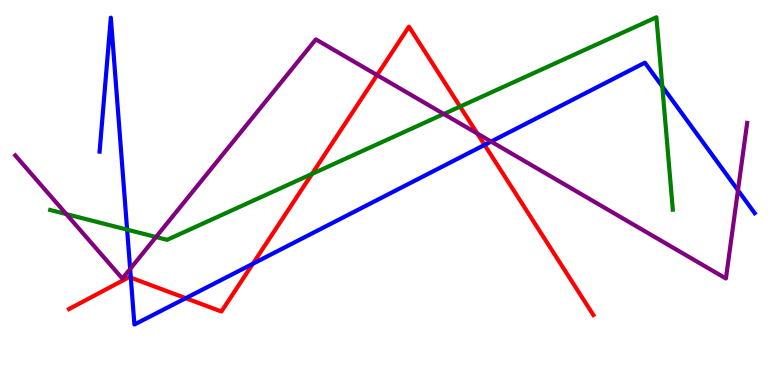[{'lines': ['blue', 'red'], 'intersections': [{'x': 1.69, 'y': 2.79}, {'x': 2.4, 'y': 2.26}, {'x': 3.26, 'y': 3.15}, {'x': 6.25, 'y': 6.24}]}, {'lines': ['green', 'red'], 'intersections': [{'x': 4.03, 'y': 5.48}, {'x': 5.94, 'y': 7.23}]}, {'lines': ['purple', 'red'], 'intersections': [{'x': 4.87, 'y': 8.05}, {'x': 6.16, 'y': 6.53}]}, {'lines': ['blue', 'green'], 'intersections': [{'x': 1.64, 'y': 4.04}, {'x': 8.55, 'y': 7.75}]}, {'lines': ['blue', 'purple'], 'intersections': [{'x': 1.68, 'y': 3.01}, {'x': 6.34, 'y': 6.32}, {'x': 9.52, 'y': 5.06}]}, {'lines': ['green', 'purple'], 'intersections': [{'x': 0.856, 'y': 4.44}, {'x': 2.01, 'y': 3.84}, {'x': 5.73, 'y': 7.04}]}]